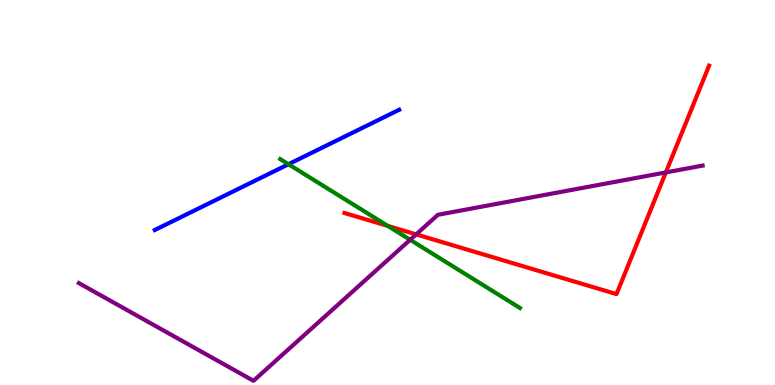[{'lines': ['blue', 'red'], 'intersections': []}, {'lines': ['green', 'red'], 'intersections': [{'x': 5.0, 'y': 4.13}]}, {'lines': ['purple', 'red'], 'intersections': [{'x': 5.37, 'y': 3.91}, {'x': 8.59, 'y': 5.52}]}, {'lines': ['blue', 'green'], 'intersections': [{'x': 3.72, 'y': 5.73}]}, {'lines': ['blue', 'purple'], 'intersections': []}, {'lines': ['green', 'purple'], 'intersections': [{'x': 5.29, 'y': 3.77}]}]